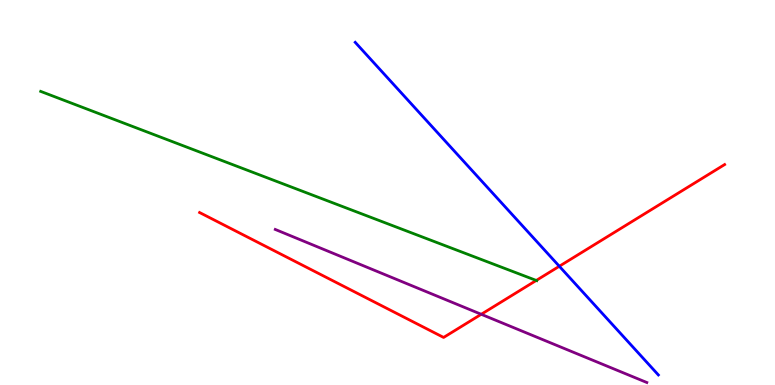[{'lines': ['blue', 'red'], 'intersections': [{'x': 7.22, 'y': 3.08}]}, {'lines': ['green', 'red'], 'intersections': [{'x': 6.92, 'y': 2.72}]}, {'lines': ['purple', 'red'], 'intersections': [{'x': 6.21, 'y': 1.84}]}, {'lines': ['blue', 'green'], 'intersections': []}, {'lines': ['blue', 'purple'], 'intersections': []}, {'lines': ['green', 'purple'], 'intersections': []}]